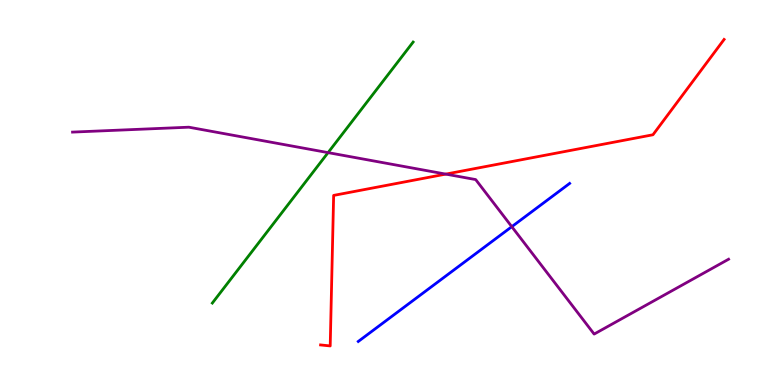[{'lines': ['blue', 'red'], 'intersections': []}, {'lines': ['green', 'red'], 'intersections': []}, {'lines': ['purple', 'red'], 'intersections': [{'x': 5.75, 'y': 5.48}]}, {'lines': ['blue', 'green'], 'intersections': []}, {'lines': ['blue', 'purple'], 'intersections': [{'x': 6.6, 'y': 4.11}]}, {'lines': ['green', 'purple'], 'intersections': [{'x': 4.23, 'y': 6.04}]}]